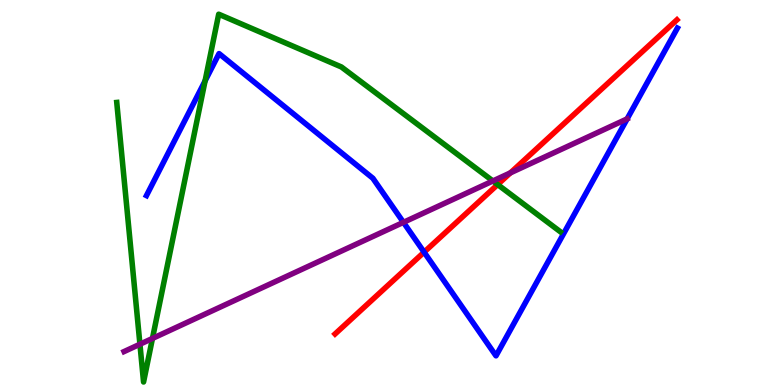[{'lines': ['blue', 'red'], 'intersections': [{'x': 5.47, 'y': 3.45}]}, {'lines': ['green', 'red'], 'intersections': [{'x': 6.42, 'y': 5.21}]}, {'lines': ['purple', 'red'], 'intersections': [{'x': 6.59, 'y': 5.51}]}, {'lines': ['blue', 'green'], 'intersections': [{'x': 2.65, 'y': 7.9}]}, {'lines': ['blue', 'purple'], 'intersections': [{'x': 5.21, 'y': 4.22}]}, {'lines': ['green', 'purple'], 'intersections': [{'x': 1.81, 'y': 1.06}, {'x': 1.97, 'y': 1.21}, {'x': 6.36, 'y': 5.3}]}]